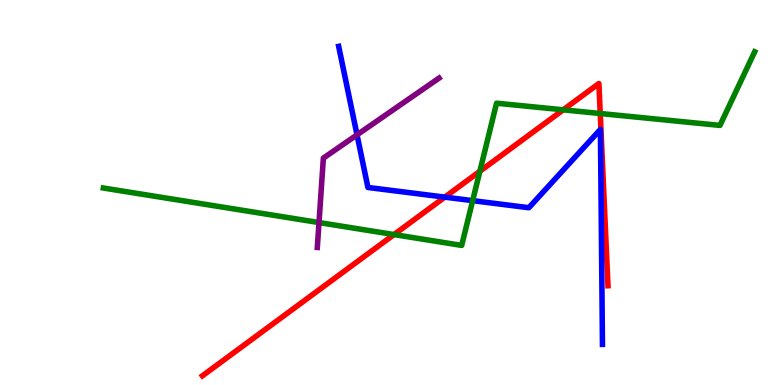[{'lines': ['blue', 'red'], 'intersections': [{'x': 5.74, 'y': 4.88}]}, {'lines': ['green', 'red'], 'intersections': [{'x': 5.08, 'y': 3.91}, {'x': 6.19, 'y': 5.55}, {'x': 7.27, 'y': 7.15}, {'x': 7.74, 'y': 7.05}]}, {'lines': ['purple', 'red'], 'intersections': []}, {'lines': ['blue', 'green'], 'intersections': [{'x': 6.1, 'y': 4.79}]}, {'lines': ['blue', 'purple'], 'intersections': [{'x': 4.61, 'y': 6.5}]}, {'lines': ['green', 'purple'], 'intersections': [{'x': 4.12, 'y': 4.22}]}]